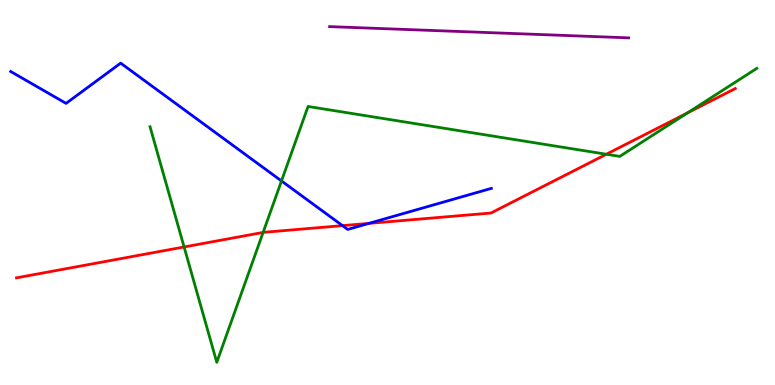[{'lines': ['blue', 'red'], 'intersections': [{'x': 4.42, 'y': 4.14}, {'x': 4.76, 'y': 4.2}]}, {'lines': ['green', 'red'], 'intersections': [{'x': 2.38, 'y': 3.59}, {'x': 3.4, 'y': 3.96}, {'x': 7.82, 'y': 5.99}, {'x': 8.87, 'y': 7.07}]}, {'lines': ['purple', 'red'], 'intersections': []}, {'lines': ['blue', 'green'], 'intersections': [{'x': 3.63, 'y': 5.3}]}, {'lines': ['blue', 'purple'], 'intersections': []}, {'lines': ['green', 'purple'], 'intersections': []}]